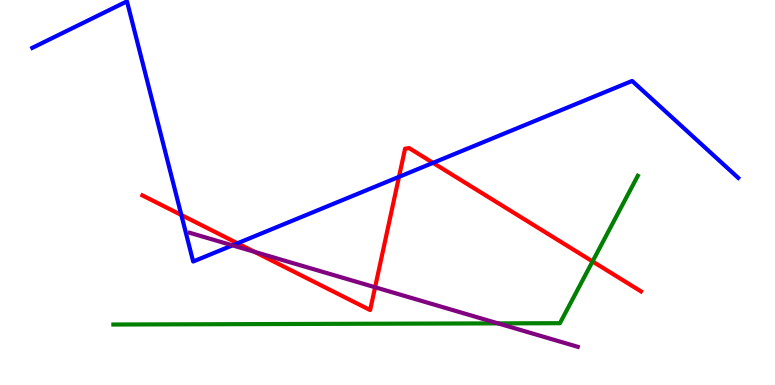[{'lines': ['blue', 'red'], 'intersections': [{'x': 2.34, 'y': 4.42}, {'x': 3.06, 'y': 3.68}, {'x': 5.15, 'y': 5.41}, {'x': 5.59, 'y': 5.77}]}, {'lines': ['green', 'red'], 'intersections': [{'x': 7.65, 'y': 3.21}]}, {'lines': ['purple', 'red'], 'intersections': [{'x': 3.28, 'y': 3.46}, {'x': 4.84, 'y': 2.54}]}, {'lines': ['blue', 'green'], 'intersections': []}, {'lines': ['blue', 'purple'], 'intersections': [{'x': 3.0, 'y': 3.63}]}, {'lines': ['green', 'purple'], 'intersections': [{'x': 6.43, 'y': 1.6}]}]